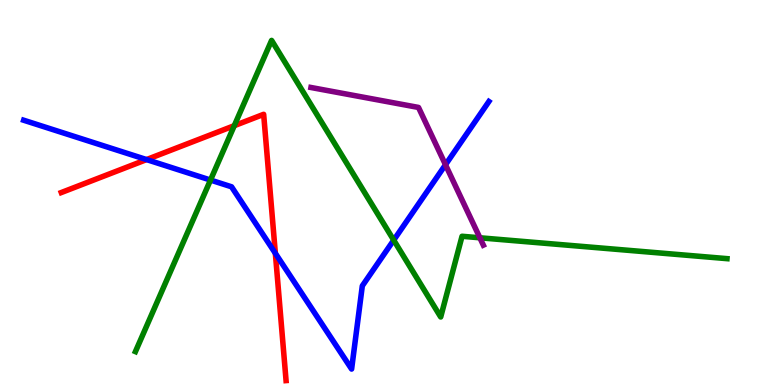[{'lines': ['blue', 'red'], 'intersections': [{'x': 1.89, 'y': 5.85}, {'x': 3.55, 'y': 3.42}]}, {'lines': ['green', 'red'], 'intersections': [{'x': 3.02, 'y': 6.74}]}, {'lines': ['purple', 'red'], 'intersections': []}, {'lines': ['blue', 'green'], 'intersections': [{'x': 2.72, 'y': 5.32}, {'x': 5.08, 'y': 3.76}]}, {'lines': ['blue', 'purple'], 'intersections': [{'x': 5.75, 'y': 5.72}]}, {'lines': ['green', 'purple'], 'intersections': [{'x': 6.19, 'y': 3.82}]}]